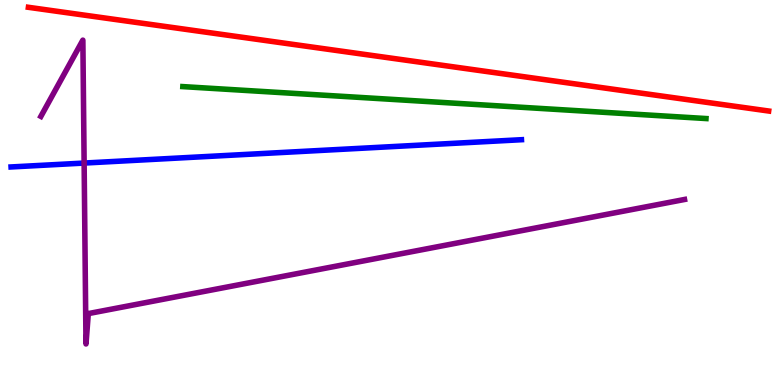[{'lines': ['blue', 'red'], 'intersections': []}, {'lines': ['green', 'red'], 'intersections': []}, {'lines': ['purple', 'red'], 'intersections': []}, {'lines': ['blue', 'green'], 'intersections': []}, {'lines': ['blue', 'purple'], 'intersections': [{'x': 1.09, 'y': 5.76}]}, {'lines': ['green', 'purple'], 'intersections': []}]